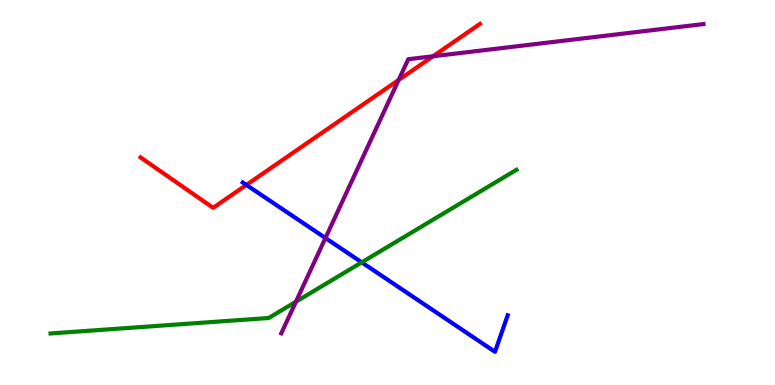[{'lines': ['blue', 'red'], 'intersections': [{'x': 3.18, 'y': 5.2}]}, {'lines': ['green', 'red'], 'intersections': []}, {'lines': ['purple', 'red'], 'intersections': [{'x': 5.14, 'y': 7.92}, {'x': 5.59, 'y': 8.54}]}, {'lines': ['blue', 'green'], 'intersections': [{'x': 4.67, 'y': 3.19}]}, {'lines': ['blue', 'purple'], 'intersections': [{'x': 4.2, 'y': 3.82}]}, {'lines': ['green', 'purple'], 'intersections': [{'x': 3.82, 'y': 2.16}]}]